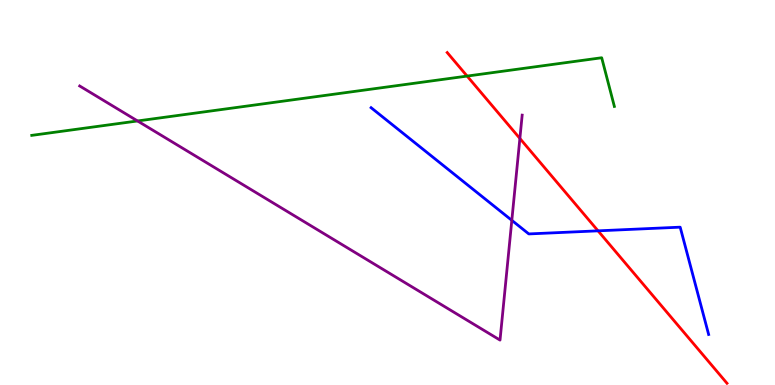[{'lines': ['blue', 'red'], 'intersections': [{'x': 7.72, 'y': 4.0}]}, {'lines': ['green', 'red'], 'intersections': [{'x': 6.03, 'y': 8.02}]}, {'lines': ['purple', 'red'], 'intersections': [{'x': 6.71, 'y': 6.4}]}, {'lines': ['blue', 'green'], 'intersections': []}, {'lines': ['blue', 'purple'], 'intersections': [{'x': 6.6, 'y': 4.28}]}, {'lines': ['green', 'purple'], 'intersections': [{'x': 1.77, 'y': 6.86}]}]